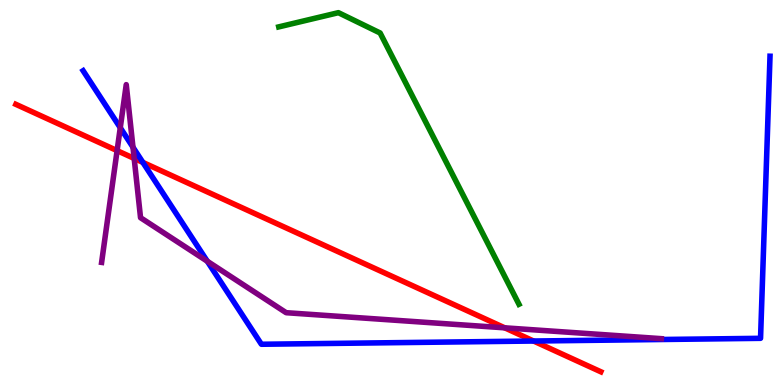[{'lines': ['blue', 'red'], 'intersections': [{'x': 1.84, 'y': 5.78}, {'x': 6.88, 'y': 1.14}]}, {'lines': ['green', 'red'], 'intersections': []}, {'lines': ['purple', 'red'], 'intersections': [{'x': 1.51, 'y': 6.09}, {'x': 1.73, 'y': 5.88}, {'x': 6.51, 'y': 1.49}]}, {'lines': ['blue', 'green'], 'intersections': []}, {'lines': ['blue', 'purple'], 'intersections': [{'x': 1.55, 'y': 6.68}, {'x': 1.72, 'y': 6.18}, {'x': 2.67, 'y': 3.21}]}, {'lines': ['green', 'purple'], 'intersections': []}]